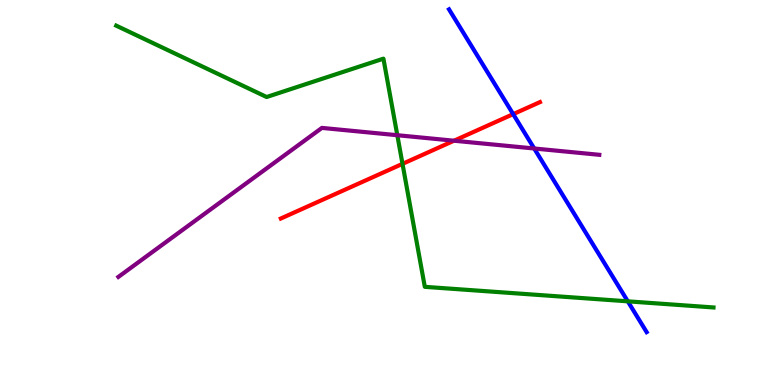[{'lines': ['blue', 'red'], 'intersections': [{'x': 6.62, 'y': 7.04}]}, {'lines': ['green', 'red'], 'intersections': [{'x': 5.19, 'y': 5.74}]}, {'lines': ['purple', 'red'], 'intersections': [{'x': 5.86, 'y': 6.35}]}, {'lines': ['blue', 'green'], 'intersections': [{'x': 8.1, 'y': 2.17}]}, {'lines': ['blue', 'purple'], 'intersections': [{'x': 6.89, 'y': 6.14}]}, {'lines': ['green', 'purple'], 'intersections': [{'x': 5.13, 'y': 6.49}]}]